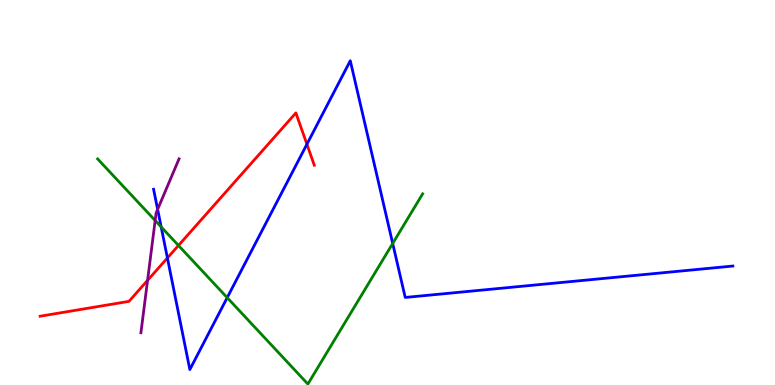[{'lines': ['blue', 'red'], 'intersections': [{'x': 2.16, 'y': 3.3}, {'x': 3.96, 'y': 6.25}]}, {'lines': ['green', 'red'], 'intersections': [{'x': 2.3, 'y': 3.62}]}, {'lines': ['purple', 'red'], 'intersections': [{'x': 1.9, 'y': 2.72}]}, {'lines': ['blue', 'green'], 'intersections': [{'x': 2.08, 'y': 4.11}, {'x': 2.93, 'y': 2.27}, {'x': 5.07, 'y': 3.68}]}, {'lines': ['blue', 'purple'], 'intersections': [{'x': 2.03, 'y': 4.56}]}, {'lines': ['green', 'purple'], 'intersections': [{'x': 2.0, 'y': 4.27}]}]